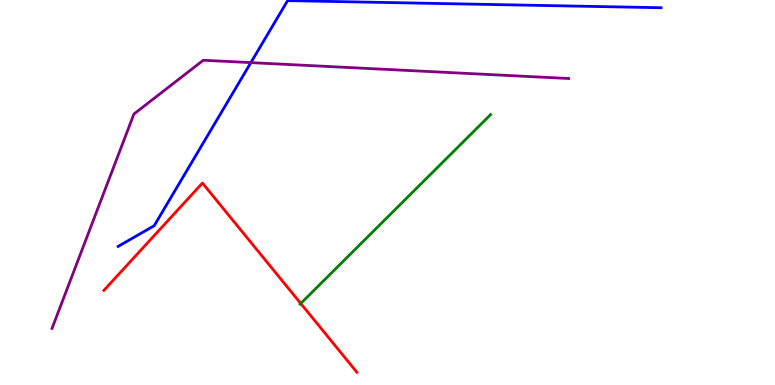[{'lines': ['blue', 'red'], 'intersections': []}, {'lines': ['green', 'red'], 'intersections': [{'x': 3.88, 'y': 2.12}]}, {'lines': ['purple', 'red'], 'intersections': []}, {'lines': ['blue', 'green'], 'intersections': []}, {'lines': ['blue', 'purple'], 'intersections': [{'x': 3.24, 'y': 8.37}]}, {'lines': ['green', 'purple'], 'intersections': []}]